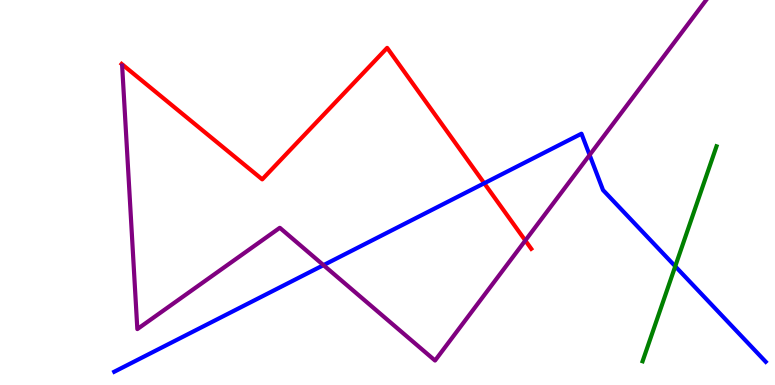[{'lines': ['blue', 'red'], 'intersections': [{'x': 6.25, 'y': 5.24}]}, {'lines': ['green', 'red'], 'intersections': []}, {'lines': ['purple', 'red'], 'intersections': [{'x': 6.78, 'y': 3.75}]}, {'lines': ['blue', 'green'], 'intersections': [{'x': 8.71, 'y': 3.08}]}, {'lines': ['blue', 'purple'], 'intersections': [{'x': 4.17, 'y': 3.11}, {'x': 7.61, 'y': 5.97}]}, {'lines': ['green', 'purple'], 'intersections': []}]